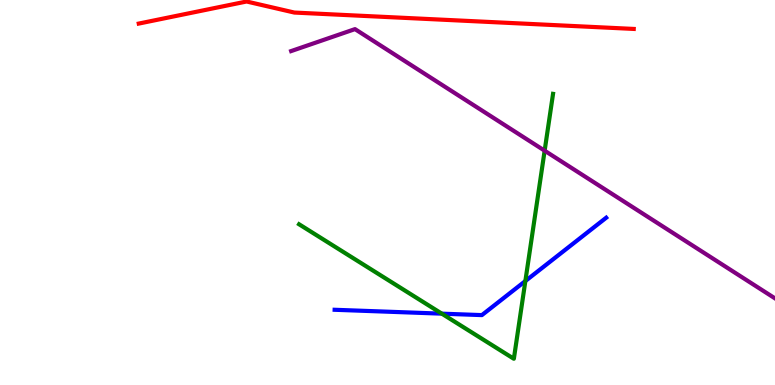[{'lines': ['blue', 'red'], 'intersections': []}, {'lines': ['green', 'red'], 'intersections': []}, {'lines': ['purple', 'red'], 'intersections': []}, {'lines': ['blue', 'green'], 'intersections': [{'x': 5.7, 'y': 1.85}, {'x': 6.78, 'y': 2.7}]}, {'lines': ['blue', 'purple'], 'intersections': []}, {'lines': ['green', 'purple'], 'intersections': [{'x': 7.03, 'y': 6.09}]}]